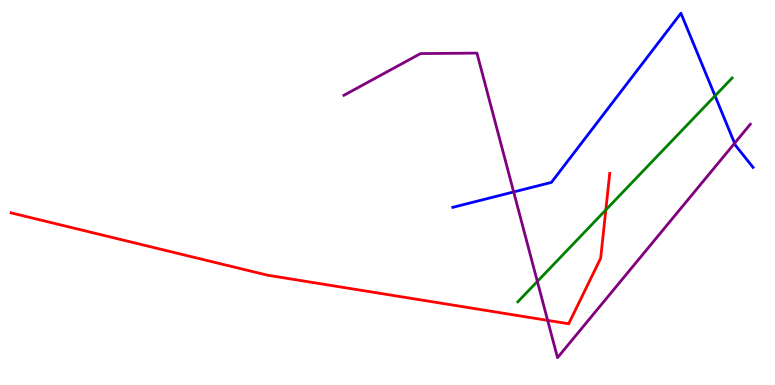[{'lines': ['blue', 'red'], 'intersections': []}, {'lines': ['green', 'red'], 'intersections': [{'x': 7.82, 'y': 4.55}]}, {'lines': ['purple', 'red'], 'intersections': [{'x': 7.07, 'y': 1.68}]}, {'lines': ['blue', 'green'], 'intersections': [{'x': 9.23, 'y': 7.51}]}, {'lines': ['blue', 'purple'], 'intersections': [{'x': 6.63, 'y': 5.01}, {'x': 9.48, 'y': 6.28}]}, {'lines': ['green', 'purple'], 'intersections': [{'x': 6.93, 'y': 2.69}]}]